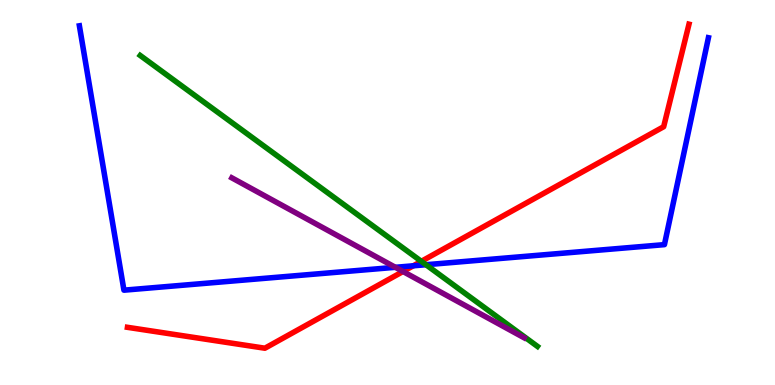[{'lines': ['blue', 'red'], 'intersections': [{'x': 5.33, 'y': 3.1}]}, {'lines': ['green', 'red'], 'intersections': [{'x': 5.44, 'y': 3.21}]}, {'lines': ['purple', 'red'], 'intersections': [{'x': 5.2, 'y': 2.95}]}, {'lines': ['blue', 'green'], 'intersections': [{'x': 5.5, 'y': 3.12}]}, {'lines': ['blue', 'purple'], 'intersections': [{'x': 5.1, 'y': 3.06}]}, {'lines': ['green', 'purple'], 'intersections': []}]